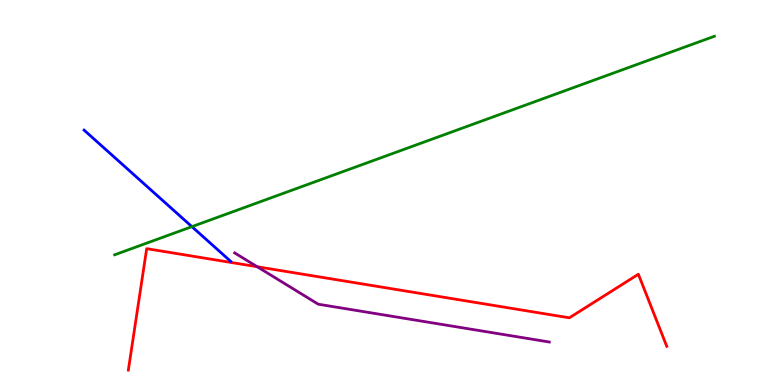[{'lines': ['blue', 'red'], 'intersections': []}, {'lines': ['green', 'red'], 'intersections': []}, {'lines': ['purple', 'red'], 'intersections': [{'x': 3.32, 'y': 3.07}]}, {'lines': ['blue', 'green'], 'intersections': [{'x': 2.48, 'y': 4.11}]}, {'lines': ['blue', 'purple'], 'intersections': []}, {'lines': ['green', 'purple'], 'intersections': []}]